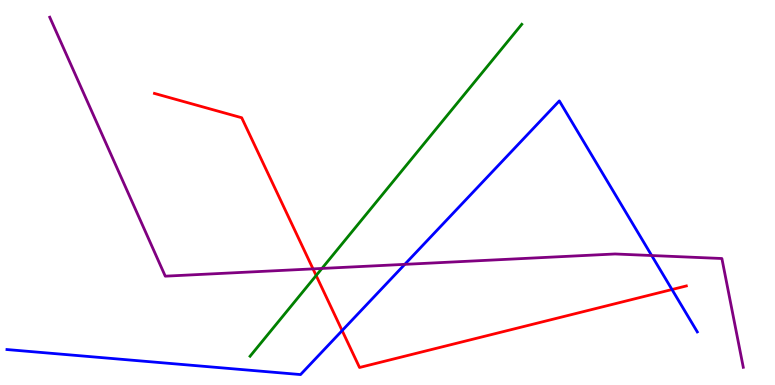[{'lines': ['blue', 'red'], 'intersections': [{'x': 4.41, 'y': 1.41}, {'x': 8.67, 'y': 2.48}]}, {'lines': ['green', 'red'], 'intersections': [{'x': 4.08, 'y': 2.84}]}, {'lines': ['purple', 'red'], 'intersections': [{'x': 4.04, 'y': 3.02}]}, {'lines': ['blue', 'green'], 'intersections': []}, {'lines': ['blue', 'purple'], 'intersections': [{'x': 5.22, 'y': 3.13}, {'x': 8.41, 'y': 3.36}]}, {'lines': ['green', 'purple'], 'intersections': [{'x': 4.15, 'y': 3.03}]}]